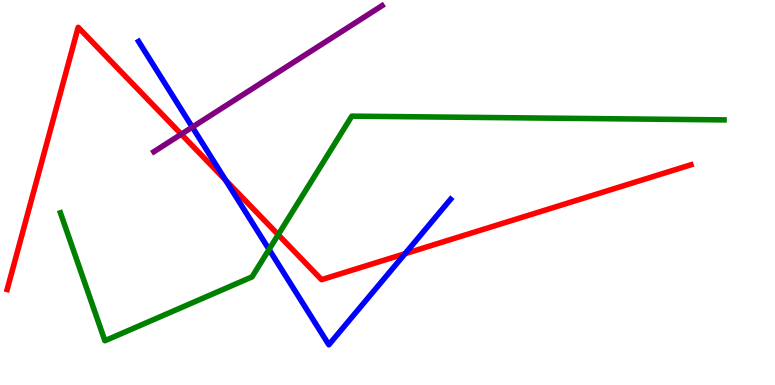[{'lines': ['blue', 'red'], 'intersections': [{'x': 2.91, 'y': 5.32}, {'x': 5.23, 'y': 3.41}]}, {'lines': ['green', 'red'], 'intersections': [{'x': 3.59, 'y': 3.9}]}, {'lines': ['purple', 'red'], 'intersections': [{'x': 2.34, 'y': 6.51}]}, {'lines': ['blue', 'green'], 'intersections': [{'x': 3.47, 'y': 3.52}]}, {'lines': ['blue', 'purple'], 'intersections': [{'x': 2.48, 'y': 6.7}]}, {'lines': ['green', 'purple'], 'intersections': []}]